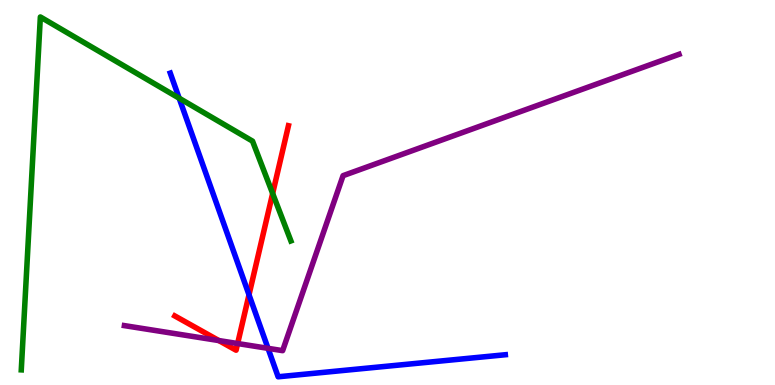[{'lines': ['blue', 'red'], 'intersections': [{'x': 3.21, 'y': 2.34}]}, {'lines': ['green', 'red'], 'intersections': [{'x': 3.52, 'y': 4.98}]}, {'lines': ['purple', 'red'], 'intersections': [{'x': 2.82, 'y': 1.15}, {'x': 3.07, 'y': 1.08}]}, {'lines': ['blue', 'green'], 'intersections': [{'x': 2.31, 'y': 7.45}]}, {'lines': ['blue', 'purple'], 'intersections': [{'x': 3.46, 'y': 0.952}]}, {'lines': ['green', 'purple'], 'intersections': []}]